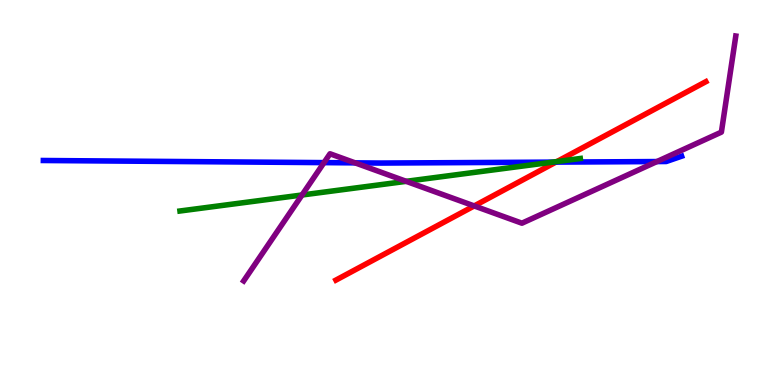[{'lines': ['blue', 'red'], 'intersections': [{'x': 7.17, 'y': 5.79}]}, {'lines': ['green', 'red'], 'intersections': [{'x': 7.19, 'y': 5.8}]}, {'lines': ['purple', 'red'], 'intersections': [{'x': 6.12, 'y': 4.65}]}, {'lines': ['blue', 'green'], 'intersections': [{'x': 7.13, 'y': 5.79}]}, {'lines': ['blue', 'purple'], 'intersections': [{'x': 4.18, 'y': 5.78}, {'x': 4.58, 'y': 5.77}, {'x': 8.48, 'y': 5.8}]}, {'lines': ['green', 'purple'], 'intersections': [{'x': 3.9, 'y': 4.94}, {'x': 5.24, 'y': 5.29}]}]